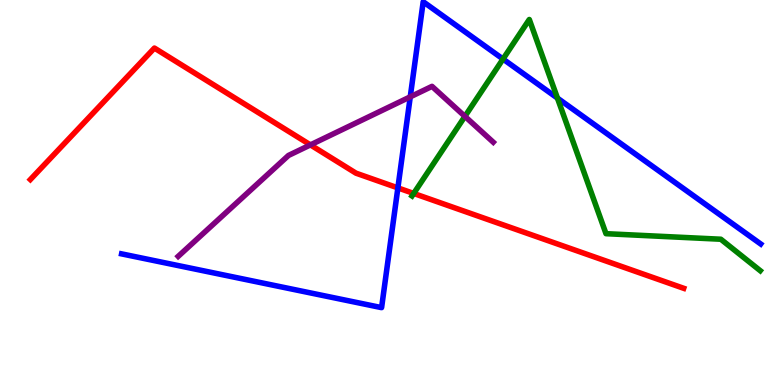[{'lines': ['blue', 'red'], 'intersections': [{'x': 5.13, 'y': 5.12}]}, {'lines': ['green', 'red'], 'intersections': [{'x': 5.34, 'y': 4.98}]}, {'lines': ['purple', 'red'], 'intersections': [{'x': 4.01, 'y': 6.24}]}, {'lines': ['blue', 'green'], 'intersections': [{'x': 6.49, 'y': 8.47}, {'x': 7.19, 'y': 7.45}]}, {'lines': ['blue', 'purple'], 'intersections': [{'x': 5.29, 'y': 7.48}]}, {'lines': ['green', 'purple'], 'intersections': [{'x': 6.0, 'y': 6.98}]}]